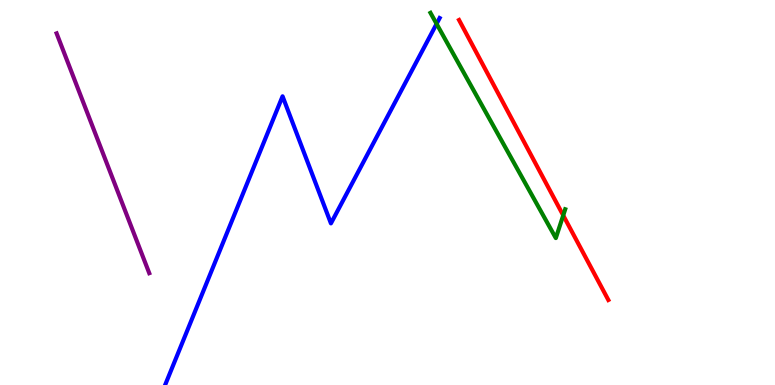[{'lines': ['blue', 'red'], 'intersections': []}, {'lines': ['green', 'red'], 'intersections': [{'x': 7.27, 'y': 4.41}]}, {'lines': ['purple', 'red'], 'intersections': []}, {'lines': ['blue', 'green'], 'intersections': [{'x': 5.63, 'y': 9.38}]}, {'lines': ['blue', 'purple'], 'intersections': []}, {'lines': ['green', 'purple'], 'intersections': []}]